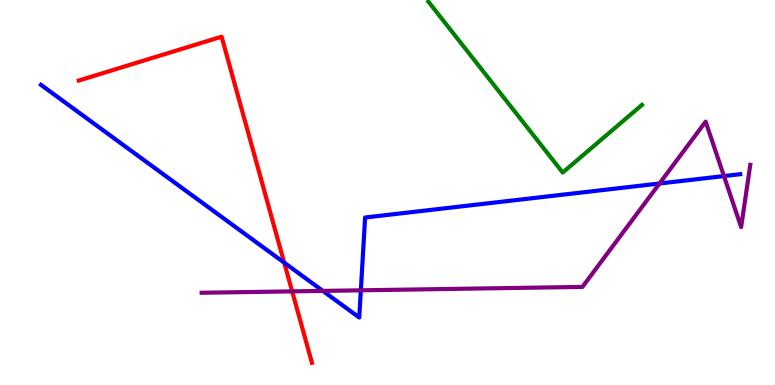[{'lines': ['blue', 'red'], 'intersections': [{'x': 3.67, 'y': 3.18}]}, {'lines': ['green', 'red'], 'intersections': []}, {'lines': ['purple', 'red'], 'intersections': [{'x': 3.77, 'y': 2.43}]}, {'lines': ['blue', 'green'], 'intersections': []}, {'lines': ['blue', 'purple'], 'intersections': [{'x': 4.17, 'y': 2.44}, {'x': 4.66, 'y': 2.46}, {'x': 8.51, 'y': 5.23}, {'x': 9.34, 'y': 5.43}]}, {'lines': ['green', 'purple'], 'intersections': []}]